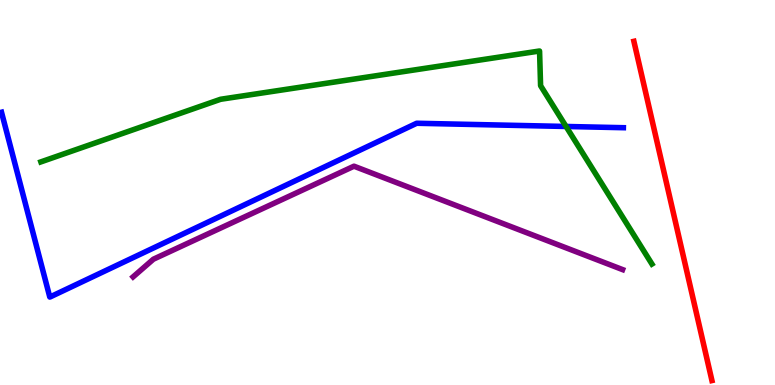[{'lines': ['blue', 'red'], 'intersections': []}, {'lines': ['green', 'red'], 'intersections': []}, {'lines': ['purple', 'red'], 'intersections': []}, {'lines': ['blue', 'green'], 'intersections': [{'x': 7.3, 'y': 6.72}]}, {'lines': ['blue', 'purple'], 'intersections': []}, {'lines': ['green', 'purple'], 'intersections': []}]